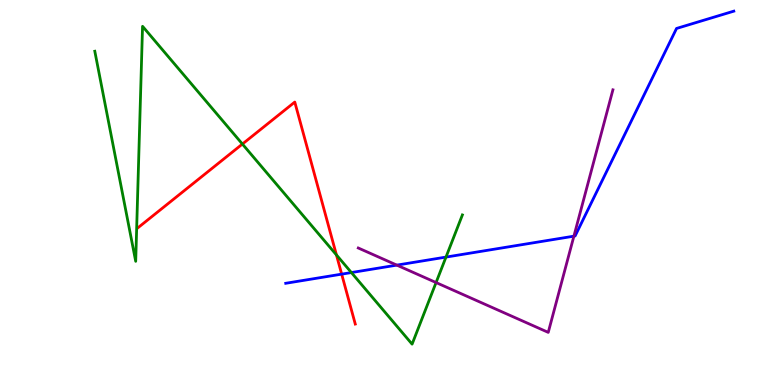[{'lines': ['blue', 'red'], 'intersections': [{'x': 4.41, 'y': 2.88}]}, {'lines': ['green', 'red'], 'intersections': [{'x': 3.13, 'y': 6.26}, {'x': 4.34, 'y': 3.38}]}, {'lines': ['purple', 'red'], 'intersections': []}, {'lines': ['blue', 'green'], 'intersections': [{'x': 4.53, 'y': 2.92}, {'x': 5.75, 'y': 3.32}]}, {'lines': ['blue', 'purple'], 'intersections': [{'x': 5.12, 'y': 3.11}, {'x': 7.41, 'y': 3.87}]}, {'lines': ['green', 'purple'], 'intersections': [{'x': 5.63, 'y': 2.66}]}]